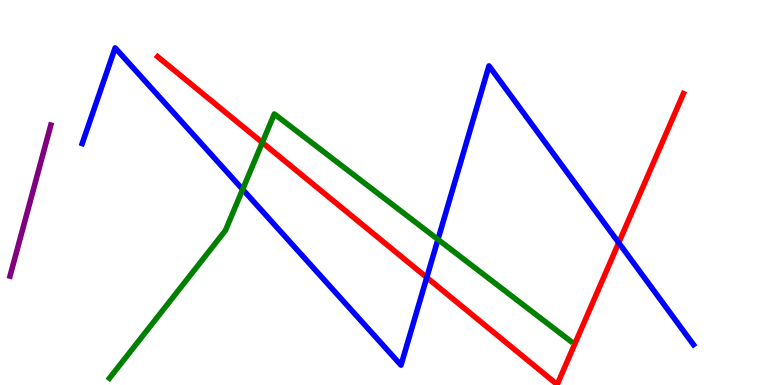[{'lines': ['blue', 'red'], 'intersections': [{'x': 5.51, 'y': 2.79}, {'x': 7.98, 'y': 3.7}]}, {'lines': ['green', 'red'], 'intersections': [{'x': 3.38, 'y': 6.3}]}, {'lines': ['purple', 'red'], 'intersections': []}, {'lines': ['blue', 'green'], 'intersections': [{'x': 3.13, 'y': 5.08}, {'x': 5.65, 'y': 3.78}]}, {'lines': ['blue', 'purple'], 'intersections': []}, {'lines': ['green', 'purple'], 'intersections': []}]